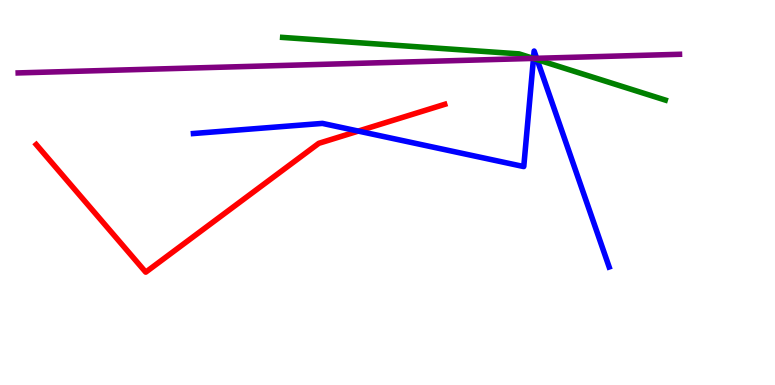[{'lines': ['blue', 'red'], 'intersections': [{'x': 4.62, 'y': 6.6}]}, {'lines': ['green', 'red'], 'intersections': []}, {'lines': ['purple', 'red'], 'intersections': []}, {'lines': ['blue', 'green'], 'intersections': [{'x': 6.88, 'y': 8.48}, {'x': 6.93, 'y': 8.45}]}, {'lines': ['blue', 'purple'], 'intersections': [{'x': 6.88, 'y': 8.48}, {'x': 6.92, 'y': 8.49}]}, {'lines': ['green', 'purple'], 'intersections': [{'x': 6.88, 'y': 8.48}]}]